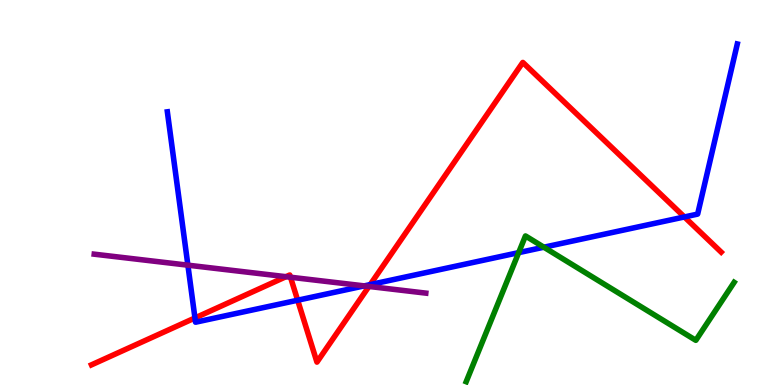[{'lines': ['blue', 'red'], 'intersections': [{'x': 2.52, 'y': 1.74}, {'x': 3.84, 'y': 2.2}, {'x': 4.78, 'y': 2.61}, {'x': 8.83, 'y': 4.36}]}, {'lines': ['green', 'red'], 'intersections': []}, {'lines': ['purple', 'red'], 'intersections': [{'x': 3.69, 'y': 2.81}, {'x': 3.75, 'y': 2.8}, {'x': 4.76, 'y': 2.56}]}, {'lines': ['blue', 'green'], 'intersections': [{'x': 6.69, 'y': 3.44}, {'x': 7.02, 'y': 3.58}]}, {'lines': ['blue', 'purple'], 'intersections': [{'x': 2.42, 'y': 3.11}, {'x': 4.7, 'y': 2.57}]}, {'lines': ['green', 'purple'], 'intersections': []}]